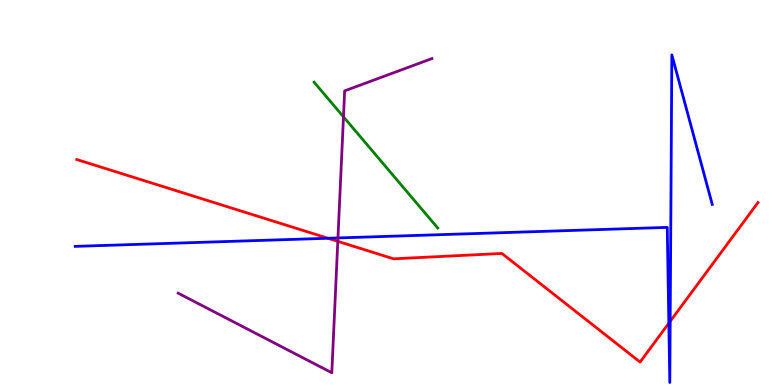[{'lines': ['blue', 'red'], 'intersections': [{'x': 4.23, 'y': 3.81}, {'x': 8.63, 'y': 1.61}, {'x': 8.65, 'y': 1.65}]}, {'lines': ['green', 'red'], 'intersections': []}, {'lines': ['purple', 'red'], 'intersections': [{'x': 4.36, 'y': 3.73}]}, {'lines': ['blue', 'green'], 'intersections': []}, {'lines': ['blue', 'purple'], 'intersections': [{'x': 4.36, 'y': 3.82}]}, {'lines': ['green', 'purple'], 'intersections': [{'x': 4.43, 'y': 6.97}]}]